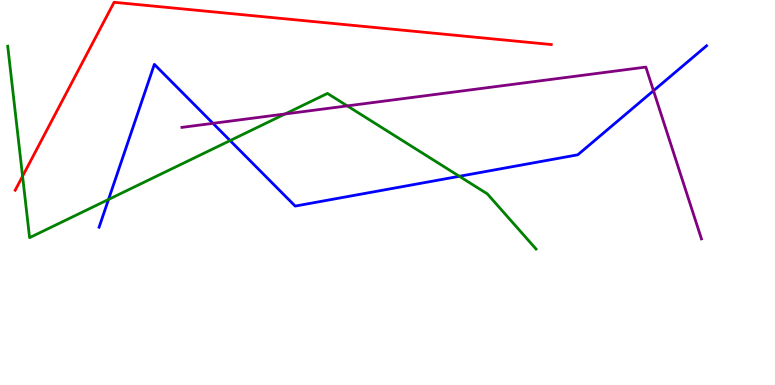[{'lines': ['blue', 'red'], 'intersections': []}, {'lines': ['green', 'red'], 'intersections': [{'x': 0.291, 'y': 5.42}]}, {'lines': ['purple', 'red'], 'intersections': []}, {'lines': ['blue', 'green'], 'intersections': [{'x': 1.4, 'y': 4.82}, {'x': 2.97, 'y': 6.35}, {'x': 5.93, 'y': 5.42}]}, {'lines': ['blue', 'purple'], 'intersections': [{'x': 2.75, 'y': 6.8}, {'x': 8.43, 'y': 7.64}]}, {'lines': ['green', 'purple'], 'intersections': [{'x': 3.68, 'y': 7.04}, {'x': 4.48, 'y': 7.25}]}]